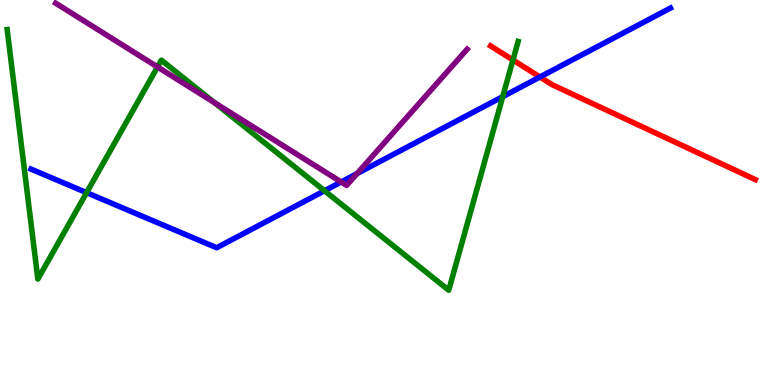[{'lines': ['blue', 'red'], 'intersections': [{'x': 6.97, 'y': 8.0}]}, {'lines': ['green', 'red'], 'intersections': [{'x': 6.62, 'y': 8.44}]}, {'lines': ['purple', 'red'], 'intersections': []}, {'lines': ['blue', 'green'], 'intersections': [{'x': 1.12, 'y': 5.0}, {'x': 4.19, 'y': 5.05}, {'x': 6.49, 'y': 7.49}]}, {'lines': ['blue', 'purple'], 'intersections': [{'x': 4.4, 'y': 5.27}, {'x': 4.61, 'y': 5.49}]}, {'lines': ['green', 'purple'], 'intersections': [{'x': 2.03, 'y': 8.26}, {'x': 2.77, 'y': 7.33}]}]